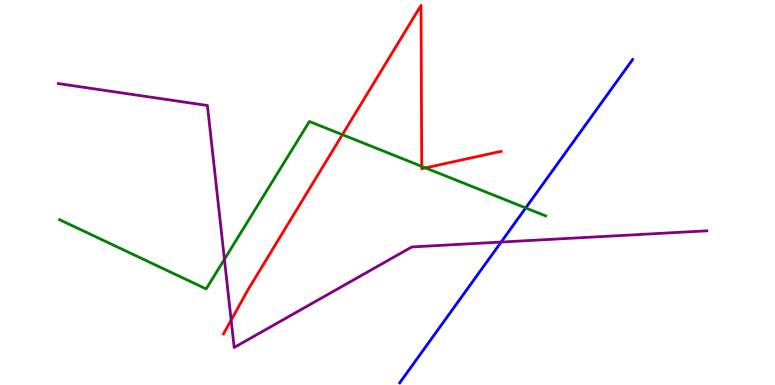[{'lines': ['blue', 'red'], 'intersections': []}, {'lines': ['green', 'red'], 'intersections': [{'x': 4.42, 'y': 6.5}, {'x': 5.44, 'y': 5.68}, {'x': 5.49, 'y': 5.64}]}, {'lines': ['purple', 'red'], 'intersections': [{'x': 2.98, 'y': 1.69}]}, {'lines': ['blue', 'green'], 'intersections': [{'x': 6.78, 'y': 4.6}]}, {'lines': ['blue', 'purple'], 'intersections': [{'x': 6.47, 'y': 3.71}]}, {'lines': ['green', 'purple'], 'intersections': [{'x': 2.9, 'y': 3.26}]}]